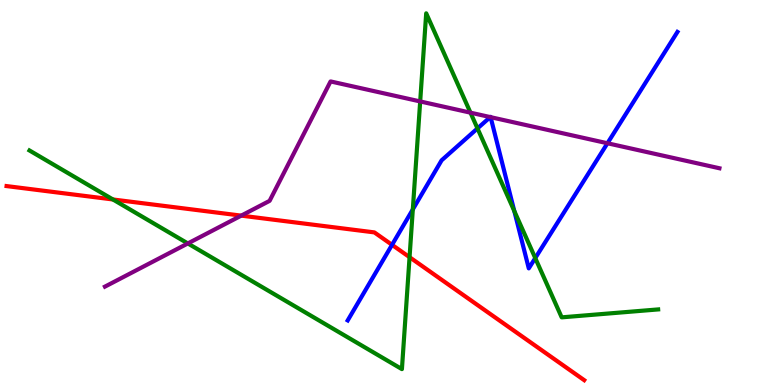[{'lines': ['blue', 'red'], 'intersections': [{'x': 5.06, 'y': 3.64}]}, {'lines': ['green', 'red'], 'intersections': [{'x': 1.46, 'y': 4.82}, {'x': 5.28, 'y': 3.32}]}, {'lines': ['purple', 'red'], 'intersections': [{'x': 3.11, 'y': 4.4}]}, {'lines': ['blue', 'green'], 'intersections': [{'x': 5.33, 'y': 4.56}, {'x': 6.16, 'y': 6.66}, {'x': 6.64, 'y': 4.52}, {'x': 6.91, 'y': 3.3}]}, {'lines': ['blue', 'purple'], 'intersections': [{'x': 6.33, 'y': 6.96}, {'x': 6.33, 'y': 6.96}, {'x': 7.84, 'y': 6.28}]}, {'lines': ['green', 'purple'], 'intersections': [{'x': 2.42, 'y': 3.68}, {'x': 5.42, 'y': 7.37}, {'x': 6.07, 'y': 7.07}]}]